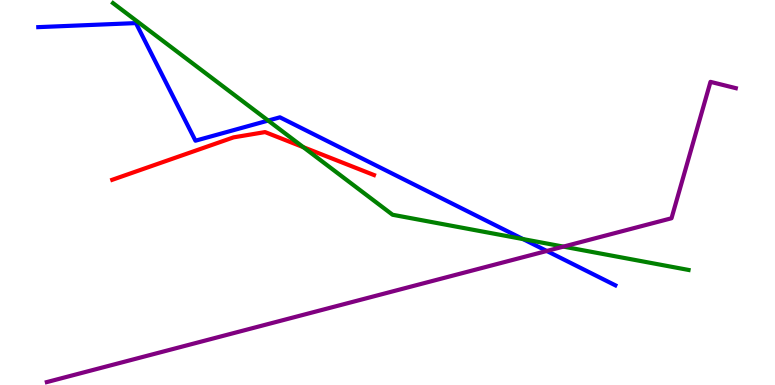[{'lines': ['blue', 'red'], 'intersections': []}, {'lines': ['green', 'red'], 'intersections': [{'x': 3.91, 'y': 6.18}]}, {'lines': ['purple', 'red'], 'intersections': []}, {'lines': ['blue', 'green'], 'intersections': [{'x': 3.46, 'y': 6.87}, {'x': 6.75, 'y': 3.79}]}, {'lines': ['blue', 'purple'], 'intersections': [{'x': 7.06, 'y': 3.48}]}, {'lines': ['green', 'purple'], 'intersections': [{'x': 7.27, 'y': 3.59}]}]